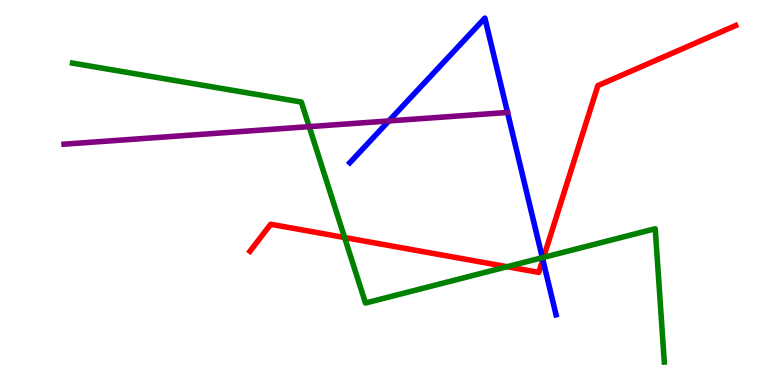[{'lines': ['blue', 'red'], 'intersections': [{'x': 7.0, 'y': 3.25}]}, {'lines': ['green', 'red'], 'intersections': [{'x': 4.45, 'y': 3.83}, {'x': 6.54, 'y': 3.07}, {'x': 7.01, 'y': 3.32}]}, {'lines': ['purple', 'red'], 'intersections': []}, {'lines': ['blue', 'green'], 'intersections': [{'x': 7.0, 'y': 3.31}]}, {'lines': ['blue', 'purple'], 'intersections': [{'x': 5.02, 'y': 6.86}, {'x': 6.55, 'y': 7.08}]}, {'lines': ['green', 'purple'], 'intersections': [{'x': 3.99, 'y': 6.71}]}]